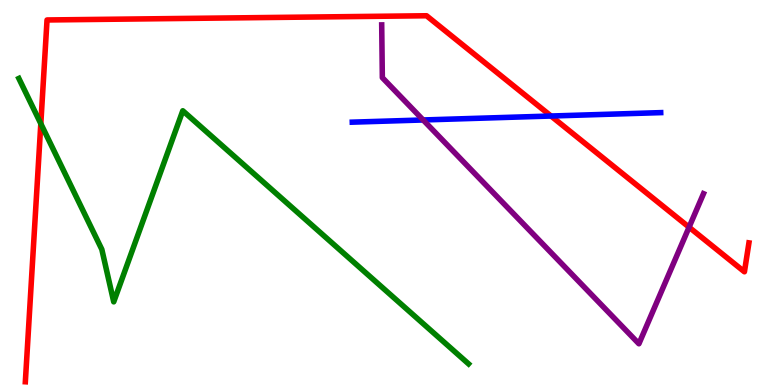[{'lines': ['blue', 'red'], 'intersections': [{'x': 7.11, 'y': 6.99}]}, {'lines': ['green', 'red'], 'intersections': [{'x': 0.527, 'y': 6.79}]}, {'lines': ['purple', 'red'], 'intersections': [{'x': 8.89, 'y': 4.1}]}, {'lines': ['blue', 'green'], 'intersections': []}, {'lines': ['blue', 'purple'], 'intersections': [{'x': 5.46, 'y': 6.88}]}, {'lines': ['green', 'purple'], 'intersections': []}]